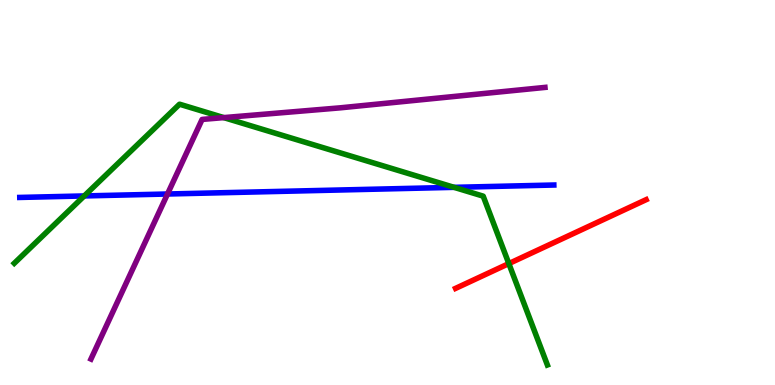[{'lines': ['blue', 'red'], 'intersections': []}, {'lines': ['green', 'red'], 'intersections': [{'x': 6.57, 'y': 3.15}]}, {'lines': ['purple', 'red'], 'intersections': []}, {'lines': ['blue', 'green'], 'intersections': [{'x': 1.09, 'y': 4.91}, {'x': 5.86, 'y': 5.13}]}, {'lines': ['blue', 'purple'], 'intersections': [{'x': 2.16, 'y': 4.96}]}, {'lines': ['green', 'purple'], 'intersections': [{'x': 2.89, 'y': 6.95}]}]